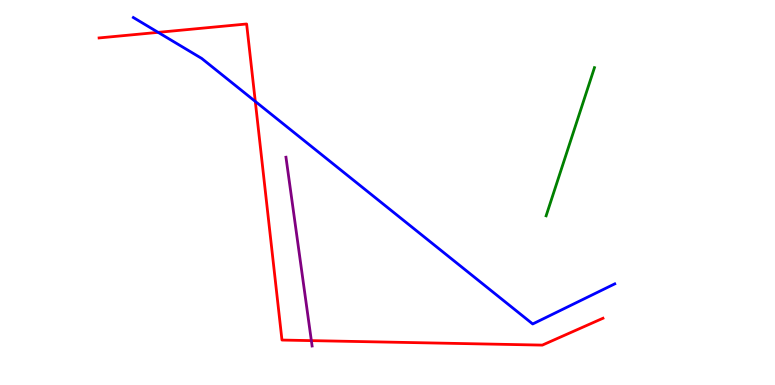[{'lines': ['blue', 'red'], 'intersections': [{'x': 2.04, 'y': 9.16}, {'x': 3.29, 'y': 7.37}]}, {'lines': ['green', 'red'], 'intersections': []}, {'lines': ['purple', 'red'], 'intersections': [{'x': 4.02, 'y': 1.15}]}, {'lines': ['blue', 'green'], 'intersections': []}, {'lines': ['blue', 'purple'], 'intersections': []}, {'lines': ['green', 'purple'], 'intersections': []}]